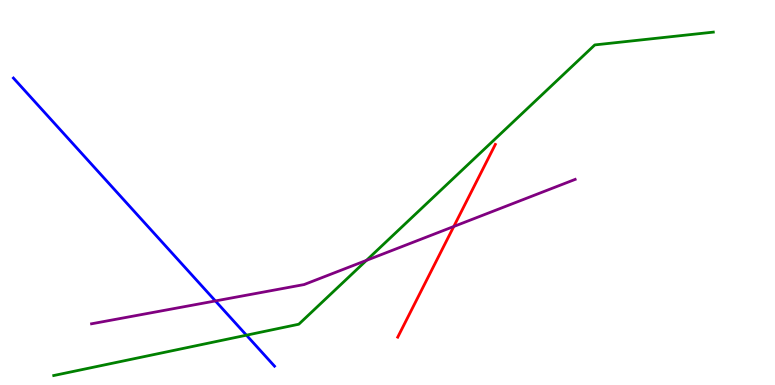[{'lines': ['blue', 'red'], 'intersections': []}, {'lines': ['green', 'red'], 'intersections': []}, {'lines': ['purple', 'red'], 'intersections': [{'x': 5.86, 'y': 4.12}]}, {'lines': ['blue', 'green'], 'intersections': [{'x': 3.18, 'y': 1.29}]}, {'lines': ['blue', 'purple'], 'intersections': [{'x': 2.78, 'y': 2.18}]}, {'lines': ['green', 'purple'], 'intersections': [{'x': 4.73, 'y': 3.24}]}]